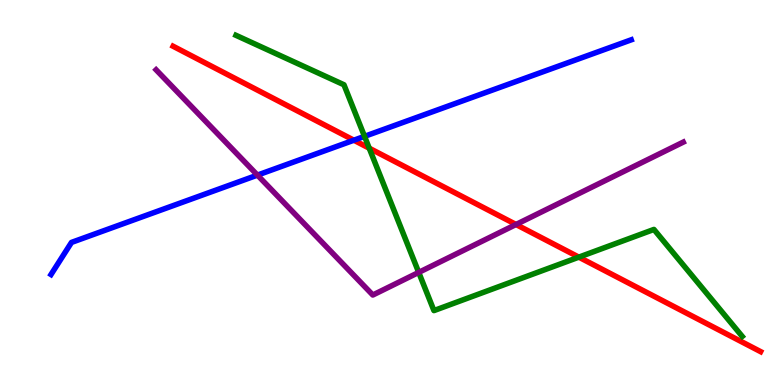[{'lines': ['blue', 'red'], 'intersections': [{'x': 4.57, 'y': 6.36}]}, {'lines': ['green', 'red'], 'intersections': [{'x': 4.76, 'y': 6.15}, {'x': 7.47, 'y': 3.32}]}, {'lines': ['purple', 'red'], 'intersections': [{'x': 6.66, 'y': 4.17}]}, {'lines': ['blue', 'green'], 'intersections': [{'x': 4.7, 'y': 6.46}]}, {'lines': ['blue', 'purple'], 'intersections': [{'x': 3.32, 'y': 5.45}]}, {'lines': ['green', 'purple'], 'intersections': [{'x': 5.4, 'y': 2.92}]}]